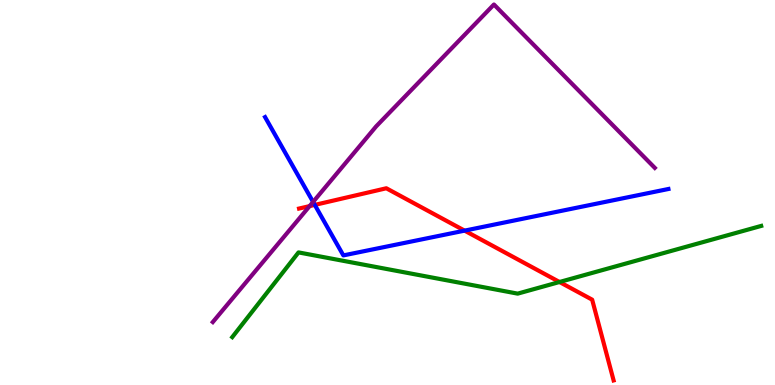[{'lines': ['blue', 'red'], 'intersections': [{'x': 4.06, 'y': 4.68}, {'x': 5.99, 'y': 4.01}]}, {'lines': ['green', 'red'], 'intersections': [{'x': 7.22, 'y': 2.68}]}, {'lines': ['purple', 'red'], 'intersections': [{'x': 3.99, 'y': 4.65}]}, {'lines': ['blue', 'green'], 'intersections': []}, {'lines': ['blue', 'purple'], 'intersections': [{'x': 4.04, 'y': 4.76}]}, {'lines': ['green', 'purple'], 'intersections': []}]